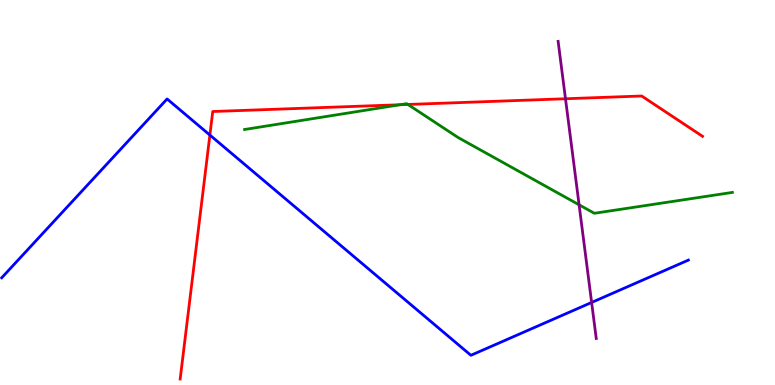[{'lines': ['blue', 'red'], 'intersections': [{'x': 2.71, 'y': 6.49}]}, {'lines': ['green', 'red'], 'intersections': [{'x': 5.16, 'y': 7.28}, {'x': 5.26, 'y': 7.29}]}, {'lines': ['purple', 'red'], 'intersections': [{'x': 7.3, 'y': 7.43}]}, {'lines': ['blue', 'green'], 'intersections': []}, {'lines': ['blue', 'purple'], 'intersections': [{'x': 7.63, 'y': 2.14}]}, {'lines': ['green', 'purple'], 'intersections': [{'x': 7.47, 'y': 4.68}]}]